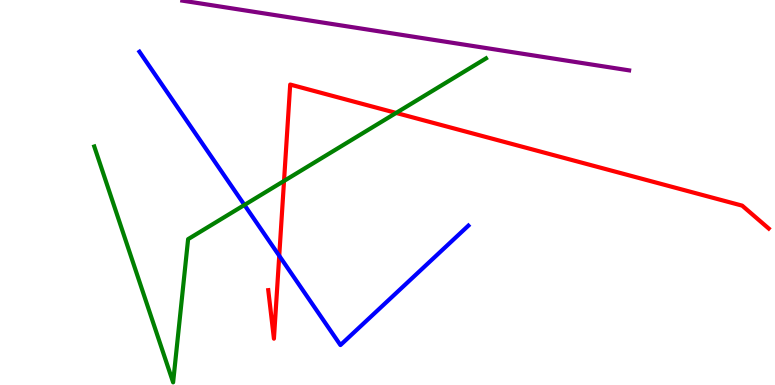[{'lines': ['blue', 'red'], 'intersections': [{'x': 3.6, 'y': 3.36}]}, {'lines': ['green', 'red'], 'intersections': [{'x': 3.66, 'y': 5.3}, {'x': 5.11, 'y': 7.07}]}, {'lines': ['purple', 'red'], 'intersections': []}, {'lines': ['blue', 'green'], 'intersections': [{'x': 3.15, 'y': 4.68}]}, {'lines': ['blue', 'purple'], 'intersections': []}, {'lines': ['green', 'purple'], 'intersections': []}]